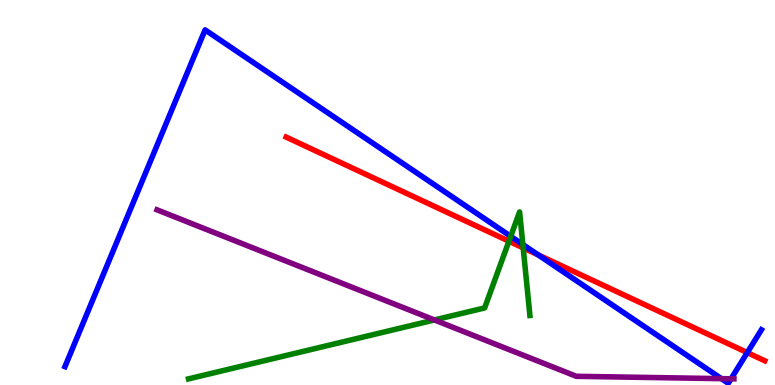[{'lines': ['blue', 'red'], 'intersections': [{'x': 6.94, 'y': 3.38}, {'x': 9.64, 'y': 0.842}]}, {'lines': ['green', 'red'], 'intersections': [{'x': 6.57, 'y': 3.73}, {'x': 6.75, 'y': 3.56}]}, {'lines': ['purple', 'red'], 'intersections': []}, {'lines': ['blue', 'green'], 'intersections': [{'x': 6.59, 'y': 3.86}, {'x': 6.75, 'y': 3.65}]}, {'lines': ['blue', 'purple'], 'intersections': [{'x': 9.31, 'y': 0.165}, {'x': 9.43, 'y': 0.161}]}, {'lines': ['green', 'purple'], 'intersections': [{'x': 5.61, 'y': 1.69}]}]